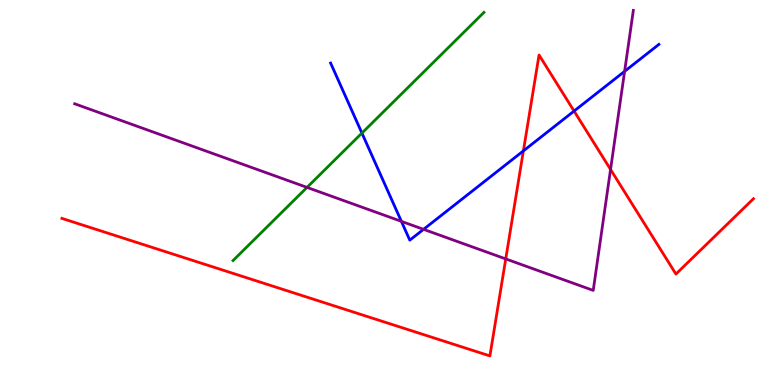[{'lines': ['blue', 'red'], 'intersections': [{'x': 6.75, 'y': 6.08}, {'x': 7.41, 'y': 7.12}]}, {'lines': ['green', 'red'], 'intersections': []}, {'lines': ['purple', 'red'], 'intersections': [{'x': 6.53, 'y': 3.27}, {'x': 7.88, 'y': 5.6}]}, {'lines': ['blue', 'green'], 'intersections': [{'x': 4.67, 'y': 6.54}]}, {'lines': ['blue', 'purple'], 'intersections': [{'x': 5.18, 'y': 4.25}, {'x': 5.47, 'y': 4.04}, {'x': 8.06, 'y': 8.15}]}, {'lines': ['green', 'purple'], 'intersections': [{'x': 3.96, 'y': 5.13}]}]